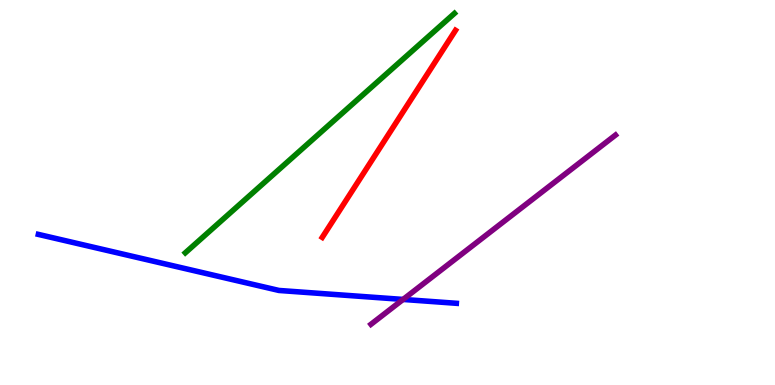[{'lines': ['blue', 'red'], 'intersections': []}, {'lines': ['green', 'red'], 'intersections': []}, {'lines': ['purple', 'red'], 'intersections': []}, {'lines': ['blue', 'green'], 'intersections': []}, {'lines': ['blue', 'purple'], 'intersections': [{'x': 5.2, 'y': 2.22}]}, {'lines': ['green', 'purple'], 'intersections': []}]